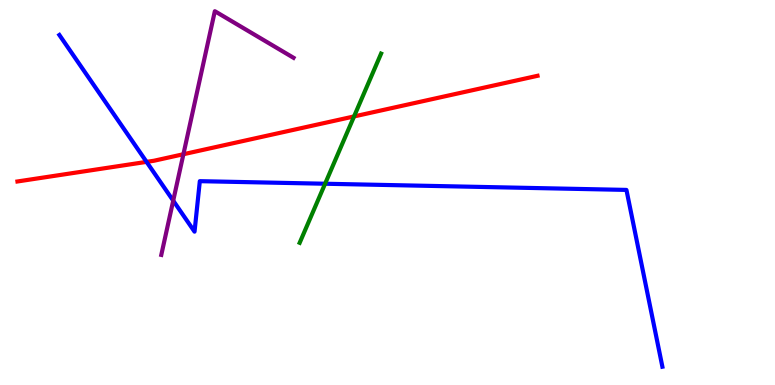[{'lines': ['blue', 'red'], 'intersections': [{'x': 1.89, 'y': 5.8}]}, {'lines': ['green', 'red'], 'intersections': [{'x': 4.57, 'y': 6.98}]}, {'lines': ['purple', 'red'], 'intersections': [{'x': 2.37, 'y': 5.99}]}, {'lines': ['blue', 'green'], 'intersections': [{'x': 4.19, 'y': 5.23}]}, {'lines': ['blue', 'purple'], 'intersections': [{'x': 2.24, 'y': 4.79}]}, {'lines': ['green', 'purple'], 'intersections': []}]